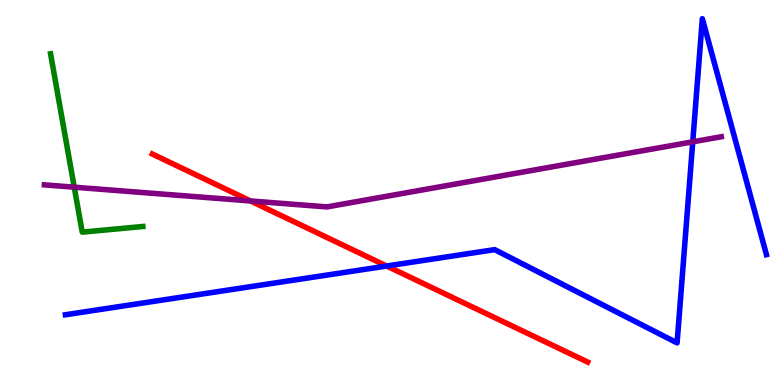[{'lines': ['blue', 'red'], 'intersections': [{'x': 4.99, 'y': 3.09}]}, {'lines': ['green', 'red'], 'intersections': []}, {'lines': ['purple', 'red'], 'intersections': [{'x': 3.23, 'y': 4.78}]}, {'lines': ['blue', 'green'], 'intersections': []}, {'lines': ['blue', 'purple'], 'intersections': [{'x': 8.94, 'y': 6.32}]}, {'lines': ['green', 'purple'], 'intersections': [{'x': 0.958, 'y': 5.14}]}]